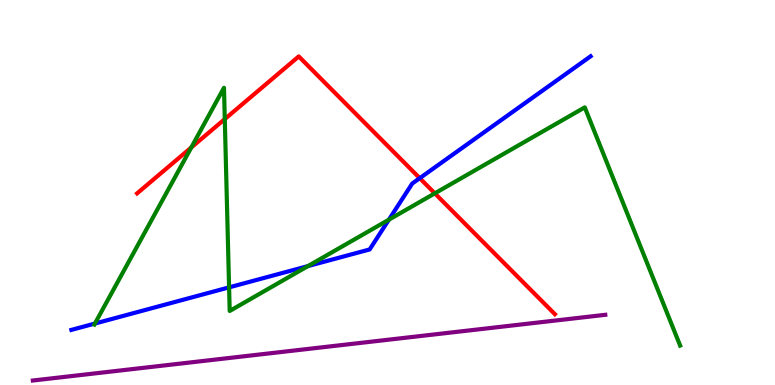[{'lines': ['blue', 'red'], 'intersections': [{'x': 5.42, 'y': 5.37}]}, {'lines': ['green', 'red'], 'intersections': [{'x': 2.47, 'y': 6.17}, {'x': 2.9, 'y': 6.91}, {'x': 5.61, 'y': 4.98}]}, {'lines': ['purple', 'red'], 'intersections': []}, {'lines': ['blue', 'green'], 'intersections': [{'x': 1.22, 'y': 1.6}, {'x': 2.96, 'y': 2.54}, {'x': 3.97, 'y': 3.09}, {'x': 5.02, 'y': 4.29}]}, {'lines': ['blue', 'purple'], 'intersections': []}, {'lines': ['green', 'purple'], 'intersections': []}]